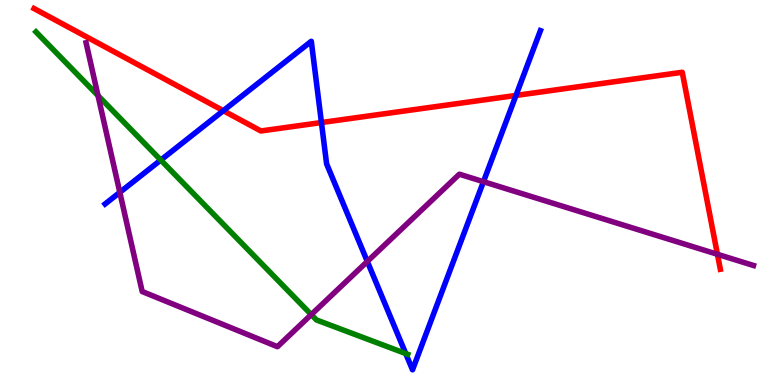[{'lines': ['blue', 'red'], 'intersections': [{'x': 2.88, 'y': 7.12}, {'x': 4.15, 'y': 6.82}, {'x': 6.66, 'y': 7.52}]}, {'lines': ['green', 'red'], 'intersections': []}, {'lines': ['purple', 'red'], 'intersections': [{'x': 9.26, 'y': 3.4}]}, {'lines': ['blue', 'green'], 'intersections': [{'x': 2.07, 'y': 5.84}, {'x': 5.24, 'y': 0.817}]}, {'lines': ['blue', 'purple'], 'intersections': [{'x': 1.55, 'y': 5.0}, {'x': 4.74, 'y': 3.21}, {'x': 6.24, 'y': 5.28}]}, {'lines': ['green', 'purple'], 'intersections': [{'x': 1.26, 'y': 7.52}, {'x': 4.02, 'y': 1.83}]}]